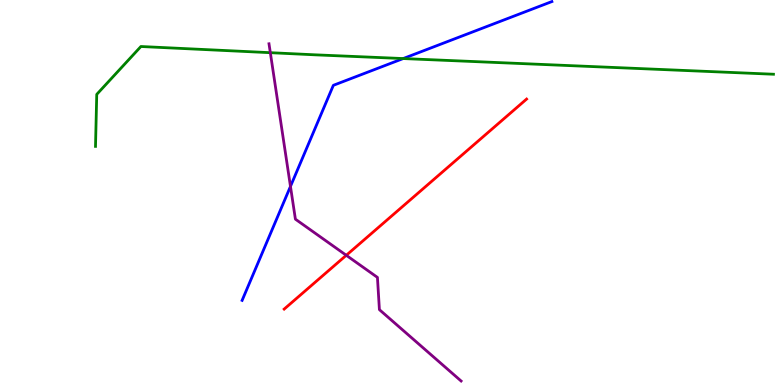[{'lines': ['blue', 'red'], 'intersections': []}, {'lines': ['green', 'red'], 'intersections': []}, {'lines': ['purple', 'red'], 'intersections': [{'x': 4.47, 'y': 3.37}]}, {'lines': ['blue', 'green'], 'intersections': [{'x': 5.2, 'y': 8.48}]}, {'lines': ['blue', 'purple'], 'intersections': [{'x': 3.75, 'y': 5.16}]}, {'lines': ['green', 'purple'], 'intersections': [{'x': 3.49, 'y': 8.63}]}]